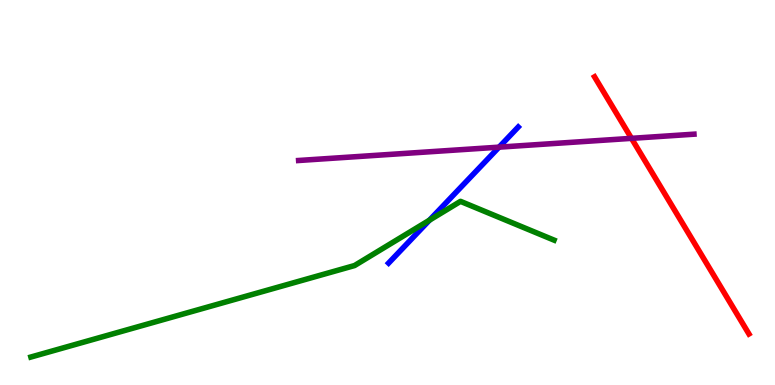[{'lines': ['blue', 'red'], 'intersections': []}, {'lines': ['green', 'red'], 'intersections': []}, {'lines': ['purple', 'red'], 'intersections': [{'x': 8.15, 'y': 6.41}]}, {'lines': ['blue', 'green'], 'intersections': [{'x': 5.54, 'y': 4.28}]}, {'lines': ['blue', 'purple'], 'intersections': [{'x': 6.44, 'y': 6.18}]}, {'lines': ['green', 'purple'], 'intersections': []}]